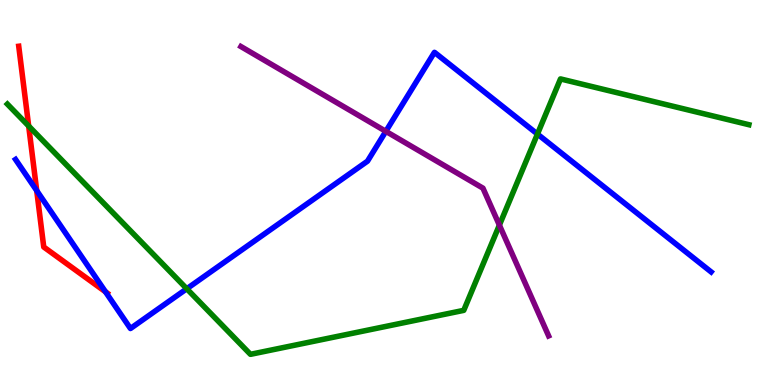[{'lines': ['blue', 'red'], 'intersections': [{'x': 0.474, 'y': 5.05}, {'x': 1.36, 'y': 2.42}]}, {'lines': ['green', 'red'], 'intersections': [{'x': 0.37, 'y': 6.73}]}, {'lines': ['purple', 'red'], 'intersections': []}, {'lines': ['blue', 'green'], 'intersections': [{'x': 2.41, 'y': 2.5}, {'x': 6.93, 'y': 6.52}]}, {'lines': ['blue', 'purple'], 'intersections': [{'x': 4.98, 'y': 6.59}]}, {'lines': ['green', 'purple'], 'intersections': [{'x': 6.44, 'y': 4.15}]}]